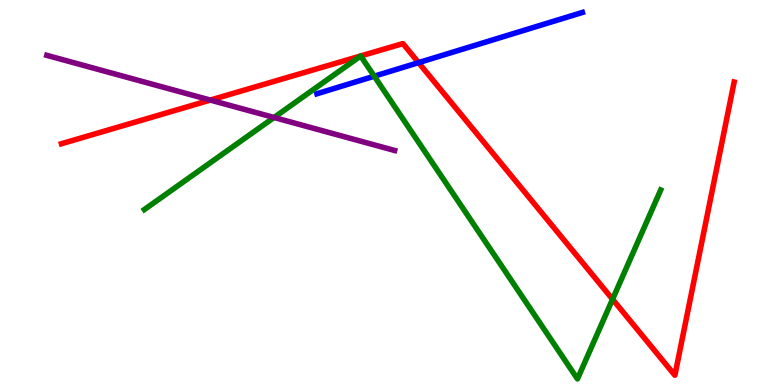[{'lines': ['blue', 'red'], 'intersections': [{'x': 5.4, 'y': 8.37}]}, {'lines': ['green', 'red'], 'intersections': [{'x': 4.65, 'y': 8.55}, {'x': 4.65, 'y': 8.55}, {'x': 7.9, 'y': 2.23}]}, {'lines': ['purple', 'red'], 'intersections': [{'x': 2.71, 'y': 7.4}]}, {'lines': ['blue', 'green'], 'intersections': [{'x': 4.83, 'y': 8.02}]}, {'lines': ['blue', 'purple'], 'intersections': []}, {'lines': ['green', 'purple'], 'intersections': [{'x': 3.54, 'y': 6.95}]}]